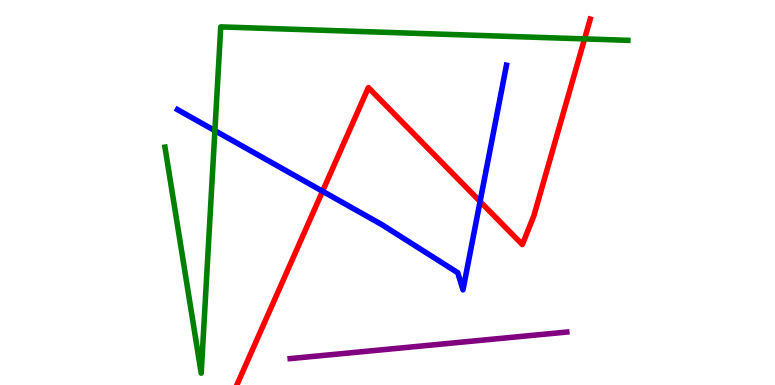[{'lines': ['blue', 'red'], 'intersections': [{'x': 4.16, 'y': 5.03}, {'x': 6.19, 'y': 4.77}]}, {'lines': ['green', 'red'], 'intersections': [{'x': 7.54, 'y': 8.99}]}, {'lines': ['purple', 'red'], 'intersections': []}, {'lines': ['blue', 'green'], 'intersections': [{'x': 2.77, 'y': 6.61}]}, {'lines': ['blue', 'purple'], 'intersections': []}, {'lines': ['green', 'purple'], 'intersections': []}]